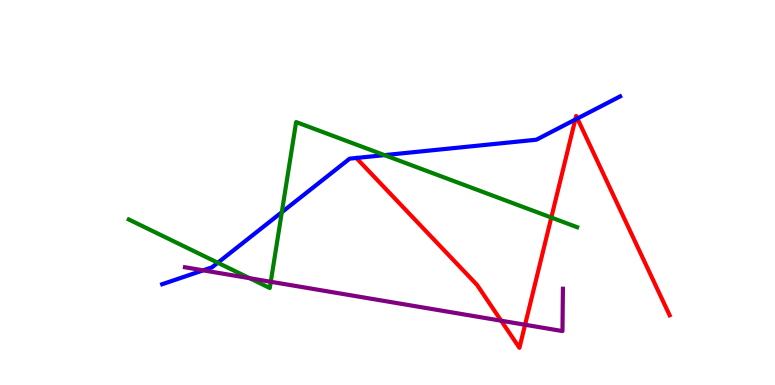[{'lines': ['blue', 'red'], 'intersections': [{'x': 7.42, 'y': 6.89}, {'x': 7.45, 'y': 6.92}]}, {'lines': ['green', 'red'], 'intersections': [{'x': 7.11, 'y': 4.35}]}, {'lines': ['purple', 'red'], 'intersections': [{'x': 6.47, 'y': 1.67}, {'x': 6.78, 'y': 1.56}]}, {'lines': ['blue', 'green'], 'intersections': [{'x': 2.81, 'y': 3.18}, {'x': 3.64, 'y': 4.49}, {'x': 4.96, 'y': 5.97}]}, {'lines': ['blue', 'purple'], 'intersections': [{'x': 2.62, 'y': 2.98}]}, {'lines': ['green', 'purple'], 'intersections': [{'x': 3.22, 'y': 2.77}, {'x': 3.49, 'y': 2.68}]}]